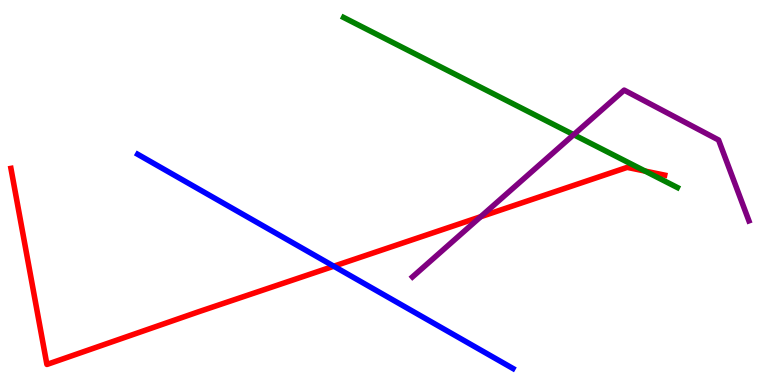[{'lines': ['blue', 'red'], 'intersections': [{'x': 4.31, 'y': 3.09}]}, {'lines': ['green', 'red'], 'intersections': [{'x': 8.32, 'y': 5.56}]}, {'lines': ['purple', 'red'], 'intersections': [{'x': 6.2, 'y': 4.37}]}, {'lines': ['blue', 'green'], 'intersections': []}, {'lines': ['blue', 'purple'], 'intersections': []}, {'lines': ['green', 'purple'], 'intersections': [{'x': 7.4, 'y': 6.5}]}]